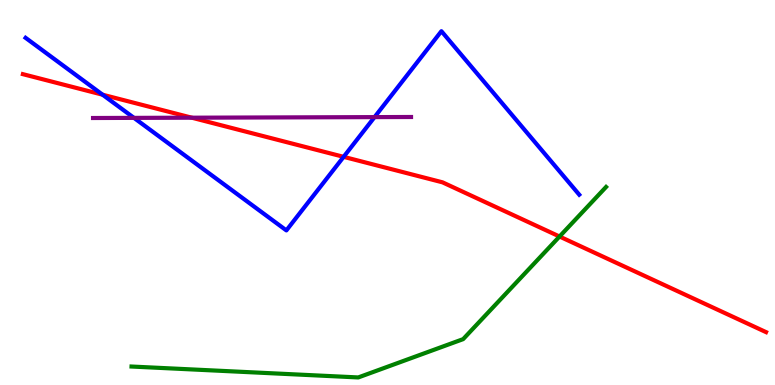[{'lines': ['blue', 'red'], 'intersections': [{'x': 1.32, 'y': 7.54}, {'x': 4.43, 'y': 5.93}]}, {'lines': ['green', 'red'], 'intersections': [{'x': 7.22, 'y': 3.86}]}, {'lines': ['purple', 'red'], 'intersections': [{'x': 2.47, 'y': 6.94}]}, {'lines': ['blue', 'green'], 'intersections': []}, {'lines': ['blue', 'purple'], 'intersections': [{'x': 1.73, 'y': 6.94}, {'x': 4.83, 'y': 6.96}]}, {'lines': ['green', 'purple'], 'intersections': []}]